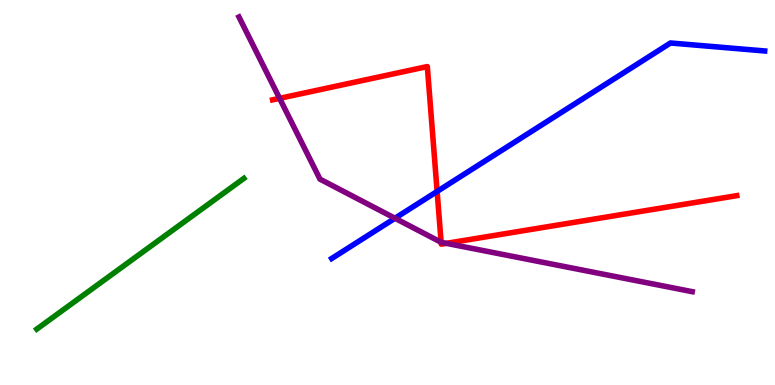[{'lines': ['blue', 'red'], 'intersections': [{'x': 5.64, 'y': 5.03}]}, {'lines': ['green', 'red'], 'intersections': []}, {'lines': ['purple', 'red'], 'intersections': [{'x': 3.61, 'y': 7.45}, {'x': 5.69, 'y': 3.71}, {'x': 5.76, 'y': 3.68}]}, {'lines': ['blue', 'green'], 'intersections': []}, {'lines': ['blue', 'purple'], 'intersections': [{'x': 5.1, 'y': 4.33}]}, {'lines': ['green', 'purple'], 'intersections': []}]